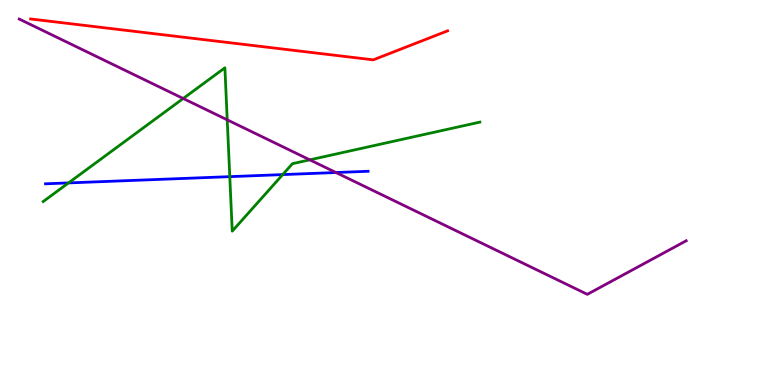[{'lines': ['blue', 'red'], 'intersections': []}, {'lines': ['green', 'red'], 'intersections': []}, {'lines': ['purple', 'red'], 'intersections': []}, {'lines': ['blue', 'green'], 'intersections': [{'x': 0.884, 'y': 5.25}, {'x': 2.96, 'y': 5.41}, {'x': 3.65, 'y': 5.47}]}, {'lines': ['blue', 'purple'], 'intersections': [{'x': 4.33, 'y': 5.52}]}, {'lines': ['green', 'purple'], 'intersections': [{'x': 2.36, 'y': 7.44}, {'x': 2.93, 'y': 6.89}, {'x': 4.0, 'y': 5.85}]}]